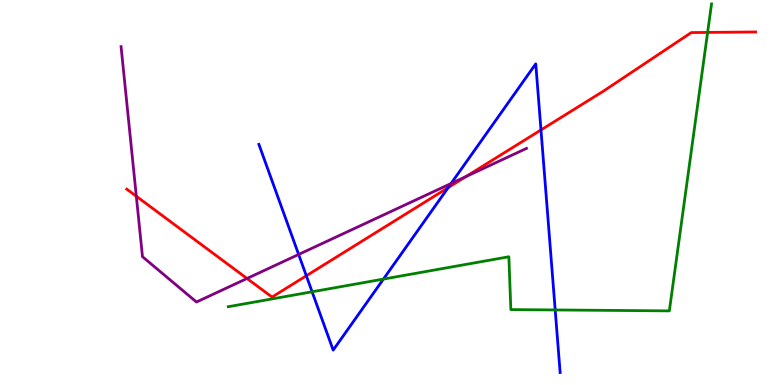[{'lines': ['blue', 'red'], 'intersections': [{'x': 3.95, 'y': 2.84}, {'x': 5.78, 'y': 5.13}, {'x': 6.98, 'y': 6.62}]}, {'lines': ['green', 'red'], 'intersections': [{'x': 9.13, 'y': 9.16}]}, {'lines': ['purple', 'red'], 'intersections': [{'x': 1.76, 'y': 4.9}, {'x': 3.19, 'y': 2.77}, {'x': 6.01, 'y': 5.41}]}, {'lines': ['blue', 'green'], 'intersections': [{'x': 4.03, 'y': 2.42}, {'x': 4.95, 'y': 2.75}, {'x': 7.16, 'y': 1.95}]}, {'lines': ['blue', 'purple'], 'intersections': [{'x': 3.85, 'y': 3.39}, {'x': 5.82, 'y': 5.23}]}, {'lines': ['green', 'purple'], 'intersections': []}]